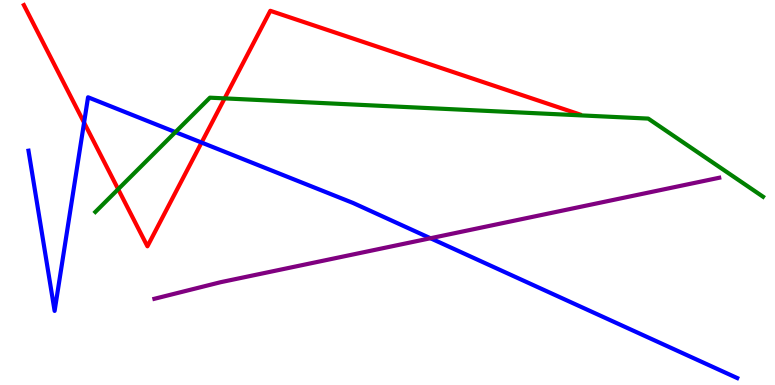[{'lines': ['blue', 'red'], 'intersections': [{'x': 1.08, 'y': 6.82}, {'x': 2.6, 'y': 6.3}]}, {'lines': ['green', 'red'], 'intersections': [{'x': 1.52, 'y': 5.09}, {'x': 2.9, 'y': 7.44}]}, {'lines': ['purple', 'red'], 'intersections': []}, {'lines': ['blue', 'green'], 'intersections': [{'x': 2.26, 'y': 6.57}]}, {'lines': ['blue', 'purple'], 'intersections': [{'x': 5.55, 'y': 3.81}]}, {'lines': ['green', 'purple'], 'intersections': []}]